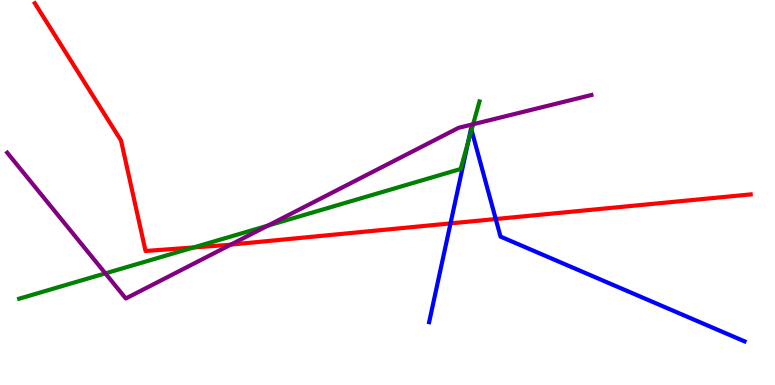[{'lines': ['blue', 'red'], 'intersections': [{'x': 5.81, 'y': 4.2}, {'x': 6.4, 'y': 4.31}]}, {'lines': ['green', 'red'], 'intersections': [{'x': 2.5, 'y': 3.57}]}, {'lines': ['purple', 'red'], 'intersections': [{'x': 2.98, 'y': 3.65}]}, {'lines': ['blue', 'green'], 'intersections': [{'x': 6.04, 'y': 6.3}, {'x': 6.08, 'y': 6.62}]}, {'lines': ['blue', 'purple'], 'intersections': []}, {'lines': ['green', 'purple'], 'intersections': [{'x': 1.36, 'y': 2.9}, {'x': 3.46, 'y': 4.14}, {'x': 6.1, 'y': 6.77}]}]